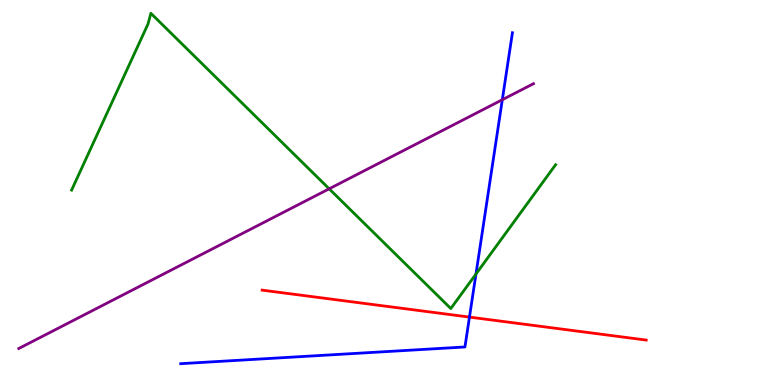[{'lines': ['blue', 'red'], 'intersections': [{'x': 6.06, 'y': 1.76}]}, {'lines': ['green', 'red'], 'intersections': []}, {'lines': ['purple', 'red'], 'intersections': []}, {'lines': ['blue', 'green'], 'intersections': [{'x': 6.14, 'y': 2.88}]}, {'lines': ['blue', 'purple'], 'intersections': [{'x': 6.48, 'y': 7.41}]}, {'lines': ['green', 'purple'], 'intersections': [{'x': 4.25, 'y': 5.1}]}]